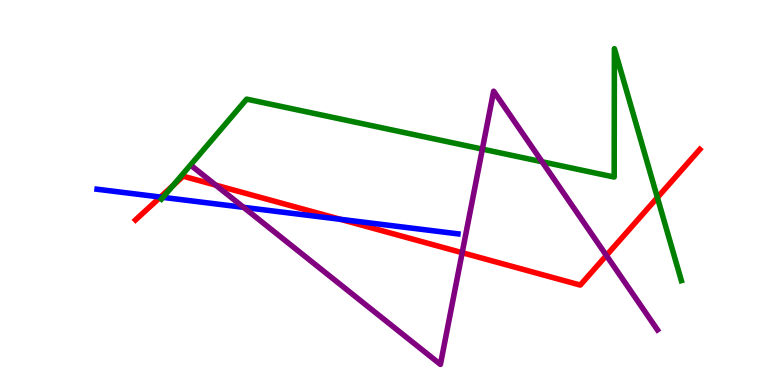[{'lines': ['blue', 'red'], 'intersections': [{'x': 2.07, 'y': 4.88}, {'x': 4.39, 'y': 4.3}]}, {'lines': ['green', 'red'], 'intersections': [{'x': 2.23, 'y': 5.18}, {'x': 8.48, 'y': 4.87}]}, {'lines': ['purple', 'red'], 'intersections': [{'x': 2.78, 'y': 5.19}, {'x': 5.96, 'y': 3.44}, {'x': 7.82, 'y': 3.37}]}, {'lines': ['blue', 'green'], 'intersections': [{'x': 2.1, 'y': 4.87}]}, {'lines': ['blue', 'purple'], 'intersections': [{'x': 3.14, 'y': 4.61}]}, {'lines': ['green', 'purple'], 'intersections': [{'x': 6.22, 'y': 6.13}, {'x': 6.99, 'y': 5.8}]}]